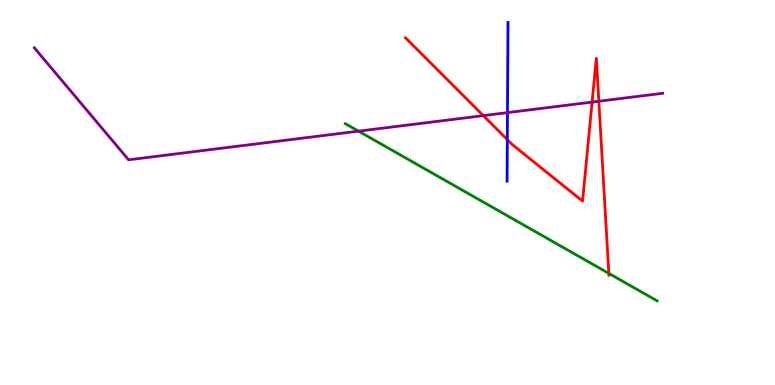[{'lines': ['blue', 'red'], 'intersections': [{'x': 6.55, 'y': 6.37}]}, {'lines': ['green', 'red'], 'intersections': [{'x': 7.86, 'y': 2.9}]}, {'lines': ['purple', 'red'], 'intersections': [{'x': 6.24, 'y': 7.0}, {'x': 7.64, 'y': 7.35}, {'x': 7.73, 'y': 7.37}]}, {'lines': ['blue', 'green'], 'intersections': []}, {'lines': ['blue', 'purple'], 'intersections': [{'x': 6.55, 'y': 7.07}]}, {'lines': ['green', 'purple'], 'intersections': [{'x': 4.63, 'y': 6.59}]}]